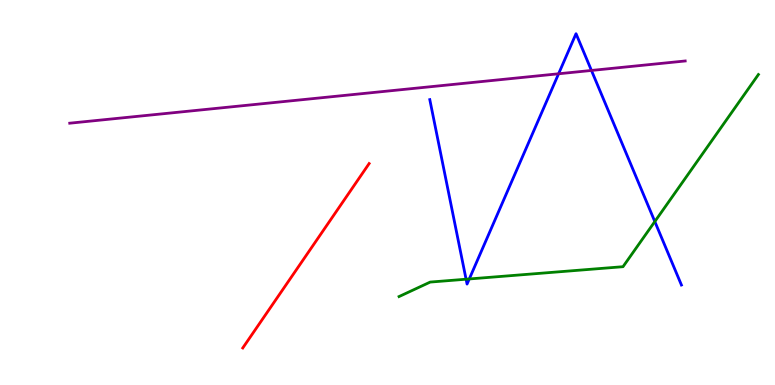[{'lines': ['blue', 'red'], 'intersections': []}, {'lines': ['green', 'red'], 'intersections': []}, {'lines': ['purple', 'red'], 'intersections': []}, {'lines': ['blue', 'green'], 'intersections': [{'x': 6.01, 'y': 2.75}, {'x': 6.06, 'y': 2.75}, {'x': 8.45, 'y': 4.25}]}, {'lines': ['blue', 'purple'], 'intersections': [{'x': 7.21, 'y': 8.08}, {'x': 7.63, 'y': 8.17}]}, {'lines': ['green', 'purple'], 'intersections': []}]